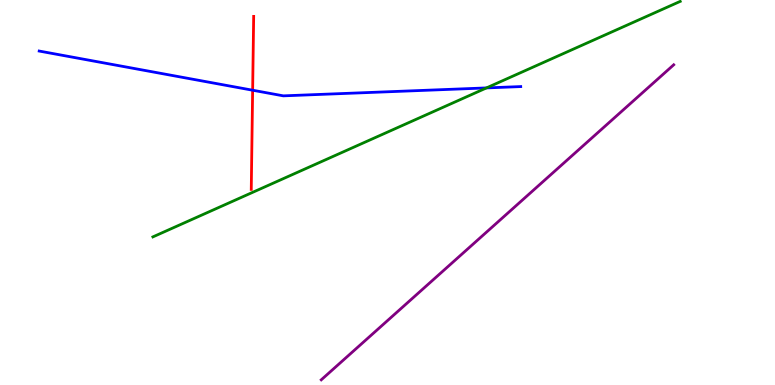[{'lines': ['blue', 'red'], 'intersections': [{'x': 3.26, 'y': 7.66}]}, {'lines': ['green', 'red'], 'intersections': []}, {'lines': ['purple', 'red'], 'intersections': []}, {'lines': ['blue', 'green'], 'intersections': [{'x': 6.28, 'y': 7.72}]}, {'lines': ['blue', 'purple'], 'intersections': []}, {'lines': ['green', 'purple'], 'intersections': []}]